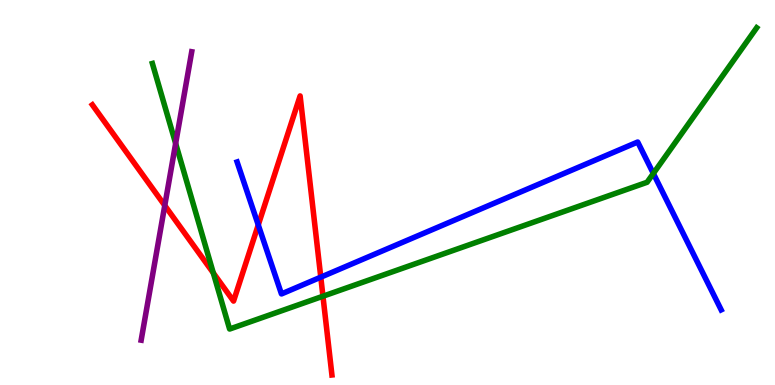[{'lines': ['blue', 'red'], 'intersections': [{'x': 3.33, 'y': 4.16}, {'x': 4.14, 'y': 2.8}]}, {'lines': ['green', 'red'], 'intersections': [{'x': 2.75, 'y': 2.91}, {'x': 4.17, 'y': 2.31}]}, {'lines': ['purple', 'red'], 'intersections': [{'x': 2.13, 'y': 4.66}]}, {'lines': ['blue', 'green'], 'intersections': [{'x': 8.43, 'y': 5.49}]}, {'lines': ['blue', 'purple'], 'intersections': []}, {'lines': ['green', 'purple'], 'intersections': [{'x': 2.27, 'y': 6.27}]}]